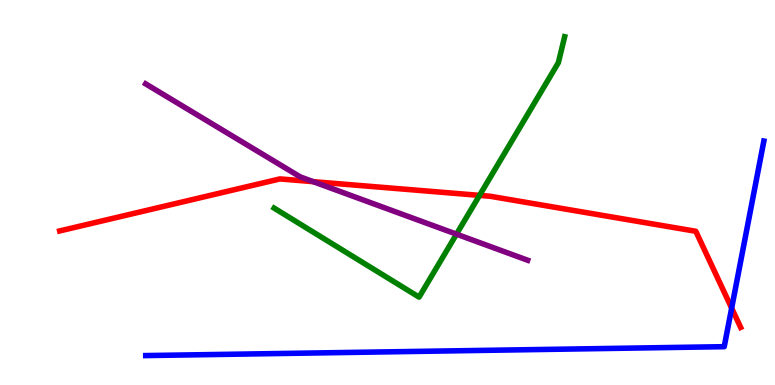[{'lines': ['blue', 'red'], 'intersections': [{'x': 9.44, 'y': 2.0}]}, {'lines': ['green', 'red'], 'intersections': [{'x': 6.19, 'y': 4.93}]}, {'lines': ['purple', 'red'], 'intersections': [{'x': 4.04, 'y': 5.28}]}, {'lines': ['blue', 'green'], 'intersections': []}, {'lines': ['blue', 'purple'], 'intersections': []}, {'lines': ['green', 'purple'], 'intersections': [{'x': 5.89, 'y': 3.92}]}]